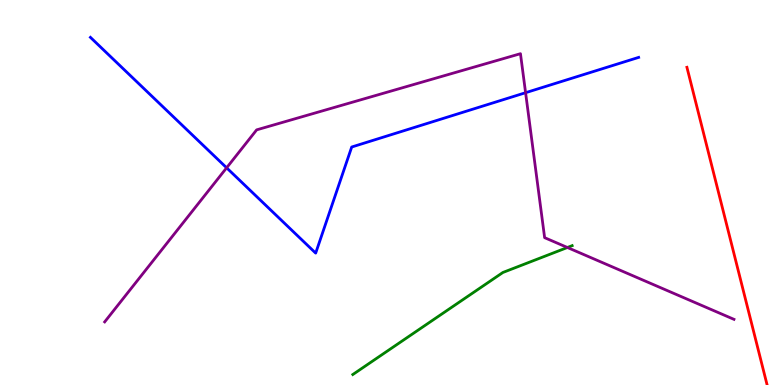[{'lines': ['blue', 'red'], 'intersections': []}, {'lines': ['green', 'red'], 'intersections': []}, {'lines': ['purple', 'red'], 'intersections': []}, {'lines': ['blue', 'green'], 'intersections': []}, {'lines': ['blue', 'purple'], 'intersections': [{'x': 2.92, 'y': 5.64}, {'x': 6.78, 'y': 7.59}]}, {'lines': ['green', 'purple'], 'intersections': [{'x': 7.32, 'y': 3.57}]}]